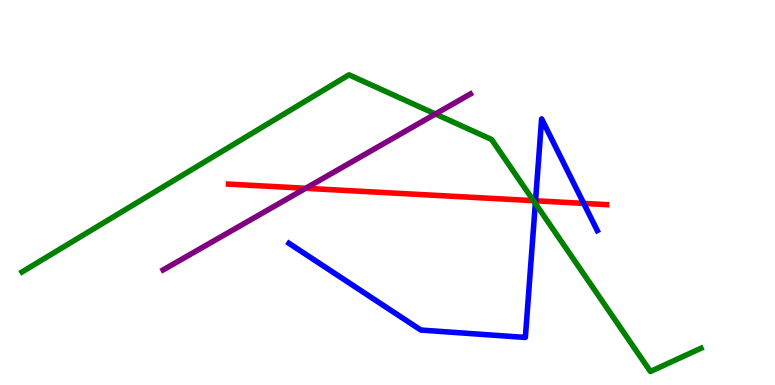[{'lines': ['blue', 'red'], 'intersections': [{'x': 6.91, 'y': 4.79}, {'x': 7.53, 'y': 4.72}]}, {'lines': ['green', 'red'], 'intersections': [{'x': 6.88, 'y': 4.79}]}, {'lines': ['purple', 'red'], 'intersections': [{'x': 3.94, 'y': 5.11}]}, {'lines': ['blue', 'green'], 'intersections': [{'x': 6.91, 'y': 4.72}]}, {'lines': ['blue', 'purple'], 'intersections': []}, {'lines': ['green', 'purple'], 'intersections': [{'x': 5.62, 'y': 7.04}]}]